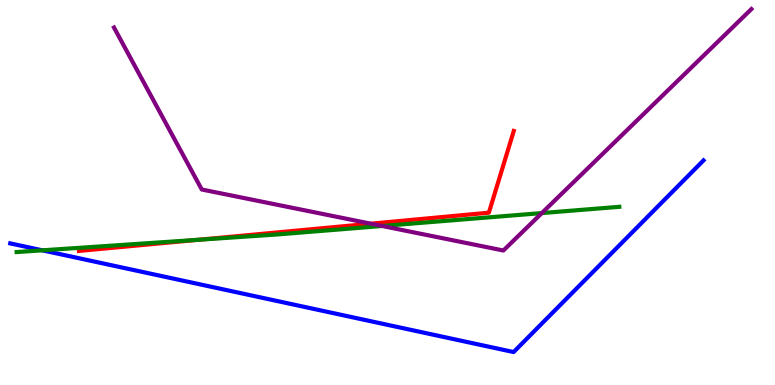[{'lines': ['blue', 'red'], 'intersections': []}, {'lines': ['green', 'red'], 'intersections': [{'x': 2.56, 'y': 3.77}]}, {'lines': ['purple', 'red'], 'intersections': [{'x': 4.79, 'y': 4.19}]}, {'lines': ['blue', 'green'], 'intersections': [{'x': 0.546, 'y': 3.5}]}, {'lines': ['blue', 'purple'], 'intersections': []}, {'lines': ['green', 'purple'], 'intersections': [{'x': 4.93, 'y': 4.13}, {'x': 6.99, 'y': 4.47}]}]